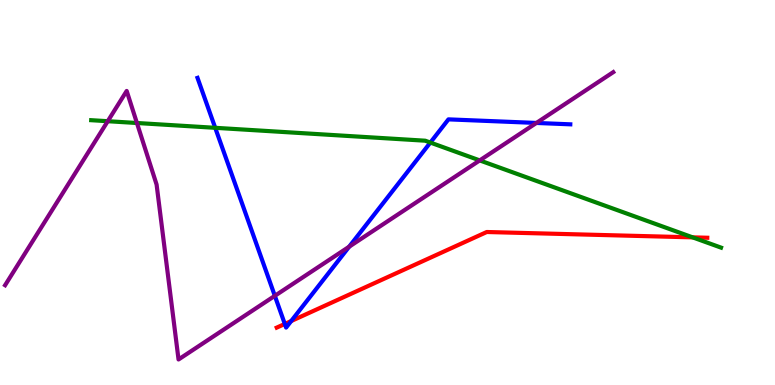[{'lines': ['blue', 'red'], 'intersections': [{'x': 3.67, 'y': 1.59}, {'x': 3.76, 'y': 1.66}]}, {'lines': ['green', 'red'], 'intersections': [{'x': 8.94, 'y': 3.83}]}, {'lines': ['purple', 'red'], 'intersections': []}, {'lines': ['blue', 'green'], 'intersections': [{'x': 2.78, 'y': 6.68}, {'x': 5.55, 'y': 6.3}]}, {'lines': ['blue', 'purple'], 'intersections': [{'x': 3.55, 'y': 2.32}, {'x': 4.51, 'y': 3.59}, {'x': 6.92, 'y': 6.81}]}, {'lines': ['green', 'purple'], 'intersections': [{'x': 1.39, 'y': 6.85}, {'x': 1.77, 'y': 6.81}, {'x': 6.19, 'y': 5.83}]}]